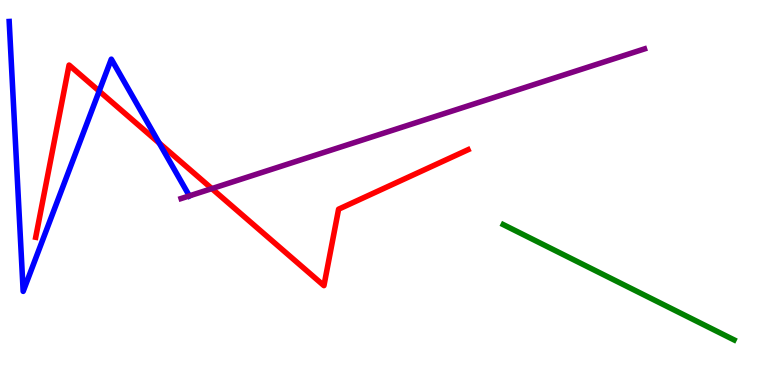[{'lines': ['blue', 'red'], 'intersections': [{'x': 1.28, 'y': 7.63}, {'x': 2.05, 'y': 6.28}]}, {'lines': ['green', 'red'], 'intersections': []}, {'lines': ['purple', 'red'], 'intersections': [{'x': 2.73, 'y': 5.1}]}, {'lines': ['blue', 'green'], 'intersections': []}, {'lines': ['blue', 'purple'], 'intersections': [{'x': 2.44, 'y': 4.91}]}, {'lines': ['green', 'purple'], 'intersections': []}]